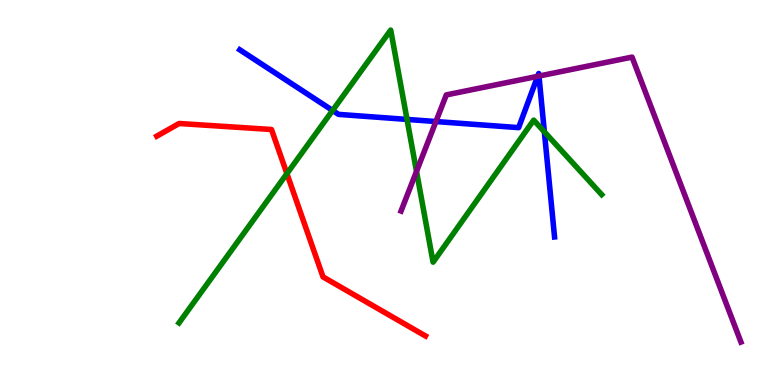[{'lines': ['blue', 'red'], 'intersections': []}, {'lines': ['green', 'red'], 'intersections': [{'x': 3.7, 'y': 5.49}]}, {'lines': ['purple', 'red'], 'intersections': []}, {'lines': ['blue', 'green'], 'intersections': [{'x': 4.29, 'y': 7.13}, {'x': 5.25, 'y': 6.9}, {'x': 7.02, 'y': 6.58}]}, {'lines': ['blue', 'purple'], 'intersections': [{'x': 5.62, 'y': 6.84}, {'x': 6.94, 'y': 8.02}, {'x': 6.95, 'y': 8.02}]}, {'lines': ['green', 'purple'], 'intersections': [{'x': 5.37, 'y': 5.55}]}]